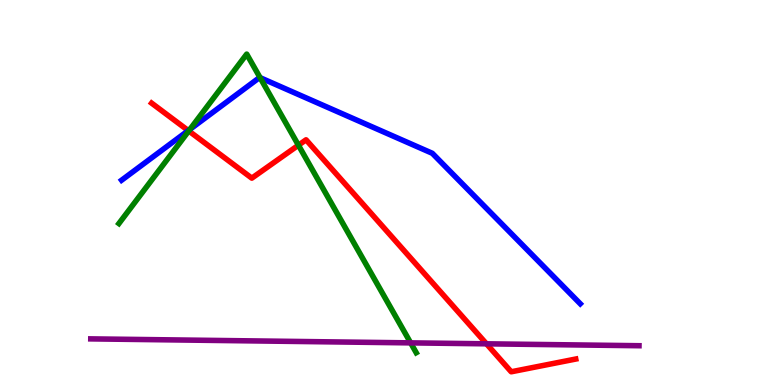[{'lines': ['blue', 'red'], 'intersections': [{'x': 2.43, 'y': 6.61}]}, {'lines': ['green', 'red'], 'intersections': [{'x': 2.44, 'y': 6.6}, {'x': 3.85, 'y': 6.23}]}, {'lines': ['purple', 'red'], 'intersections': [{'x': 6.28, 'y': 1.07}]}, {'lines': ['blue', 'green'], 'intersections': [{'x': 2.45, 'y': 6.64}, {'x': 3.36, 'y': 7.98}]}, {'lines': ['blue', 'purple'], 'intersections': []}, {'lines': ['green', 'purple'], 'intersections': [{'x': 5.3, 'y': 1.09}]}]